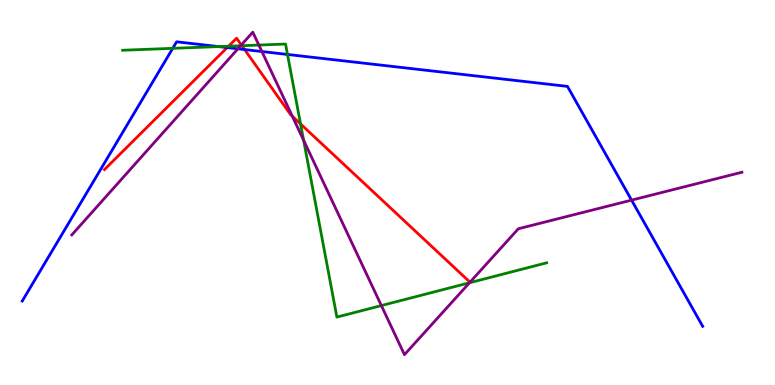[{'lines': ['blue', 'red'], 'intersections': [{'x': 2.93, 'y': 8.76}, {'x': 3.16, 'y': 8.71}]}, {'lines': ['green', 'red'], 'intersections': [{'x': 2.95, 'y': 8.8}, {'x': 3.12, 'y': 8.81}, {'x': 3.88, 'y': 6.78}]}, {'lines': ['purple', 'red'], 'intersections': [{'x': 3.11, 'y': 8.83}, {'x': 3.77, 'y': 6.98}]}, {'lines': ['blue', 'green'], 'intersections': [{'x': 2.23, 'y': 8.74}, {'x': 2.82, 'y': 8.79}, {'x': 3.71, 'y': 8.59}]}, {'lines': ['blue', 'purple'], 'intersections': [{'x': 3.07, 'y': 8.73}, {'x': 3.38, 'y': 8.66}, {'x': 8.15, 'y': 4.8}]}, {'lines': ['green', 'purple'], 'intersections': [{'x': 3.11, 'y': 8.81}, {'x': 3.34, 'y': 8.83}, {'x': 3.92, 'y': 6.36}, {'x': 4.92, 'y': 2.06}, {'x': 6.06, 'y': 2.65}]}]